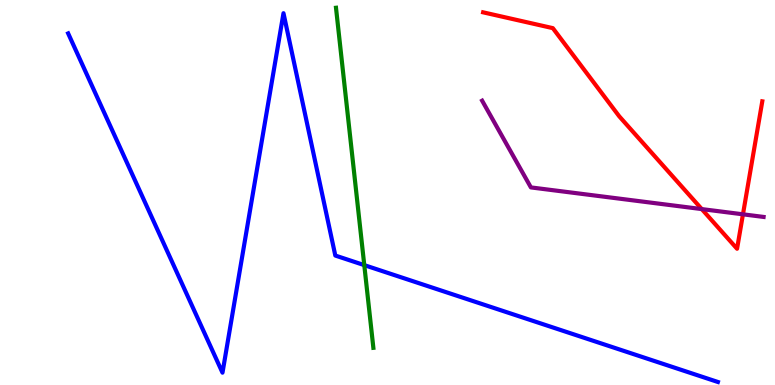[{'lines': ['blue', 'red'], 'intersections': []}, {'lines': ['green', 'red'], 'intersections': []}, {'lines': ['purple', 'red'], 'intersections': [{'x': 9.06, 'y': 4.57}, {'x': 9.59, 'y': 4.43}]}, {'lines': ['blue', 'green'], 'intersections': [{'x': 4.7, 'y': 3.11}]}, {'lines': ['blue', 'purple'], 'intersections': []}, {'lines': ['green', 'purple'], 'intersections': []}]